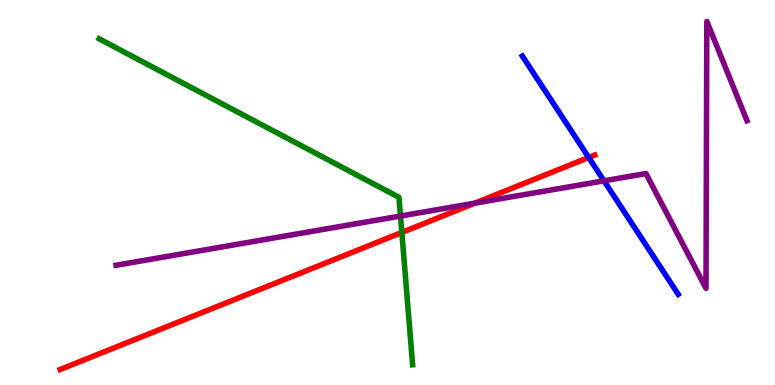[{'lines': ['blue', 'red'], 'intersections': [{'x': 7.6, 'y': 5.91}]}, {'lines': ['green', 'red'], 'intersections': [{'x': 5.18, 'y': 3.96}]}, {'lines': ['purple', 'red'], 'intersections': [{'x': 6.13, 'y': 4.72}]}, {'lines': ['blue', 'green'], 'intersections': []}, {'lines': ['blue', 'purple'], 'intersections': [{'x': 7.79, 'y': 5.3}]}, {'lines': ['green', 'purple'], 'intersections': [{'x': 5.17, 'y': 4.39}]}]